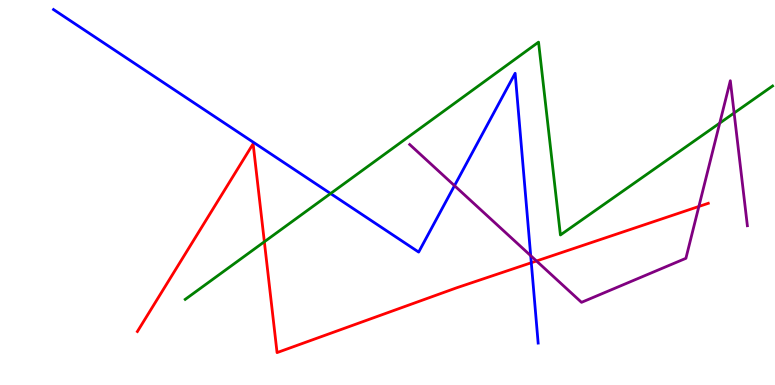[{'lines': ['blue', 'red'], 'intersections': [{'x': 6.86, 'y': 3.18}]}, {'lines': ['green', 'red'], 'intersections': [{'x': 3.41, 'y': 3.72}]}, {'lines': ['purple', 'red'], 'intersections': [{'x': 6.92, 'y': 3.22}, {'x': 9.02, 'y': 4.64}]}, {'lines': ['blue', 'green'], 'intersections': [{'x': 4.27, 'y': 4.97}]}, {'lines': ['blue', 'purple'], 'intersections': [{'x': 5.86, 'y': 5.18}, {'x': 6.85, 'y': 3.36}]}, {'lines': ['green', 'purple'], 'intersections': [{'x': 9.29, 'y': 6.8}, {'x': 9.47, 'y': 7.06}]}]